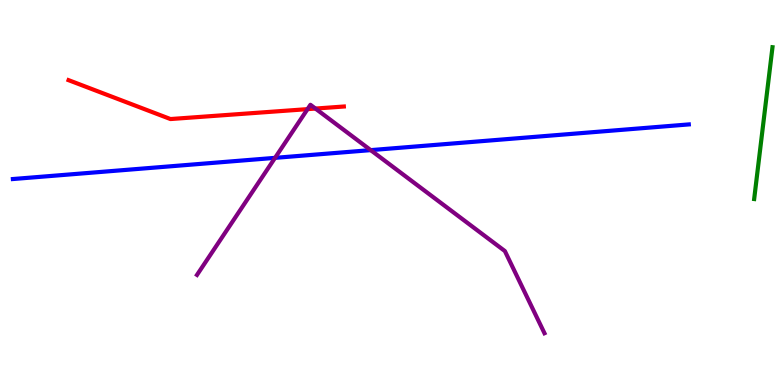[{'lines': ['blue', 'red'], 'intersections': []}, {'lines': ['green', 'red'], 'intersections': []}, {'lines': ['purple', 'red'], 'intersections': [{'x': 3.97, 'y': 7.17}, {'x': 4.07, 'y': 7.18}]}, {'lines': ['blue', 'green'], 'intersections': []}, {'lines': ['blue', 'purple'], 'intersections': [{'x': 3.55, 'y': 5.9}, {'x': 4.78, 'y': 6.1}]}, {'lines': ['green', 'purple'], 'intersections': []}]